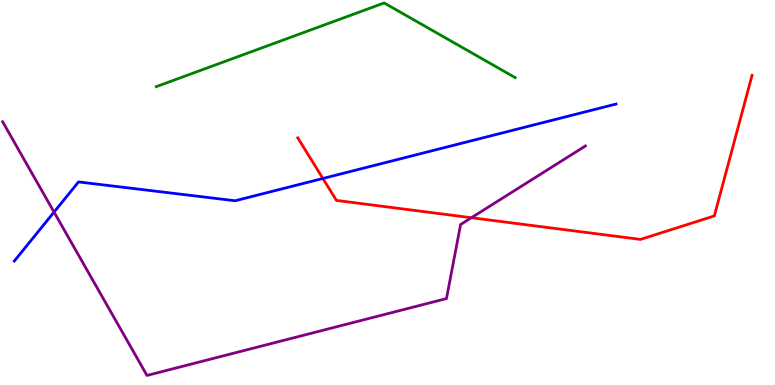[{'lines': ['blue', 'red'], 'intersections': [{'x': 4.17, 'y': 5.36}]}, {'lines': ['green', 'red'], 'intersections': []}, {'lines': ['purple', 'red'], 'intersections': [{'x': 6.08, 'y': 4.34}]}, {'lines': ['blue', 'green'], 'intersections': []}, {'lines': ['blue', 'purple'], 'intersections': [{'x': 0.697, 'y': 4.49}]}, {'lines': ['green', 'purple'], 'intersections': []}]